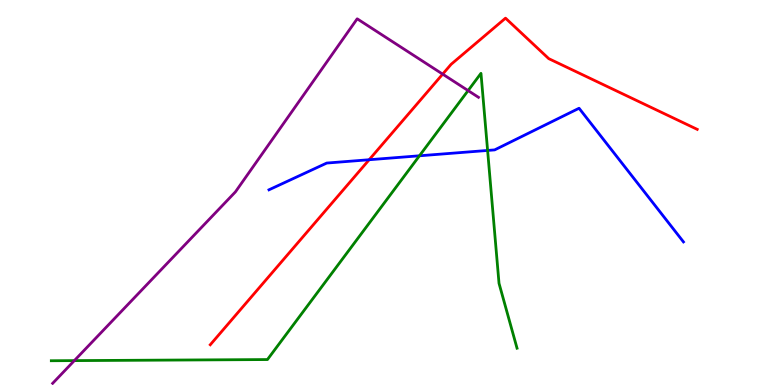[{'lines': ['blue', 'red'], 'intersections': [{'x': 4.76, 'y': 5.85}]}, {'lines': ['green', 'red'], 'intersections': []}, {'lines': ['purple', 'red'], 'intersections': [{'x': 5.71, 'y': 8.07}]}, {'lines': ['blue', 'green'], 'intersections': [{'x': 5.41, 'y': 5.95}, {'x': 6.29, 'y': 6.09}]}, {'lines': ['blue', 'purple'], 'intersections': []}, {'lines': ['green', 'purple'], 'intersections': [{'x': 0.959, 'y': 0.633}, {'x': 6.04, 'y': 7.65}]}]